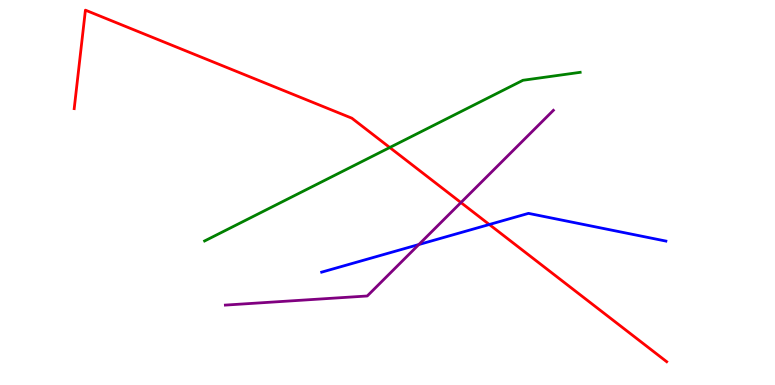[{'lines': ['blue', 'red'], 'intersections': [{'x': 6.31, 'y': 4.17}]}, {'lines': ['green', 'red'], 'intersections': [{'x': 5.03, 'y': 6.17}]}, {'lines': ['purple', 'red'], 'intersections': [{'x': 5.95, 'y': 4.74}]}, {'lines': ['blue', 'green'], 'intersections': []}, {'lines': ['blue', 'purple'], 'intersections': [{'x': 5.4, 'y': 3.65}]}, {'lines': ['green', 'purple'], 'intersections': []}]